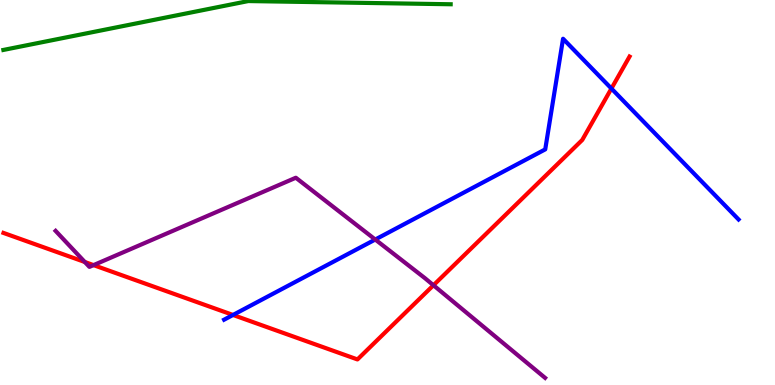[{'lines': ['blue', 'red'], 'intersections': [{'x': 3.01, 'y': 1.82}, {'x': 7.89, 'y': 7.7}]}, {'lines': ['green', 'red'], 'intersections': []}, {'lines': ['purple', 'red'], 'intersections': [{'x': 1.09, 'y': 3.2}, {'x': 1.21, 'y': 3.11}, {'x': 5.59, 'y': 2.59}]}, {'lines': ['blue', 'green'], 'intersections': []}, {'lines': ['blue', 'purple'], 'intersections': [{'x': 4.84, 'y': 3.78}]}, {'lines': ['green', 'purple'], 'intersections': []}]